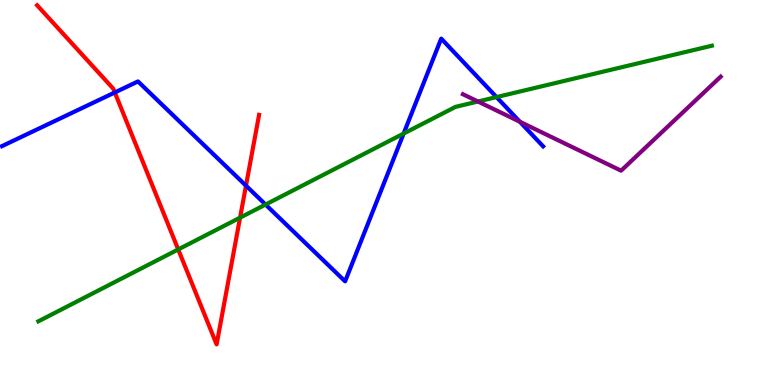[{'lines': ['blue', 'red'], 'intersections': [{'x': 1.48, 'y': 7.6}, {'x': 3.17, 'y': 5.18}]}, {'lines': ['green', 'red'], 'intersections': [{'x': 2.3, 'y': 3.52}, {'x': 3.1, 'y': 4.35}]}, {'lines': ['purple', 'red'], 'intersections': []}, {'lines': ['blue', 'green'], 'intersections': [{'x': 3.43, 'y': 4.69}, {'x': 5.21, 'y': 6.53}, {'x': 6.41, 'y': 7.48}]}, {'lines': ['blue', 'purple'], 'intersections': [{'x': 6.71, 'y': 6.84}]}, {'lines': ['green', 'purple'], 'intersections': [{'x': 6.17, 'y': 7.36}]}]